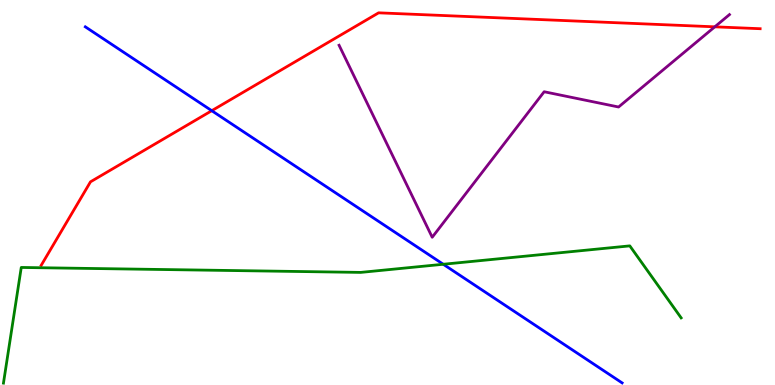[{'lines': ['blue', 'red'], 'intersections': [{'x': 2.73, 'y': 7.12}]}, {'lines': ['green', 'red'], 'intersections': []}, {'lines': ['purple', 'red'], 'intersections': [{'x': 9.22, 'y': 9.3}]}, {'lines': ['blue', 'green'], 'intersections': [{'x': 5.72, 'y': 3.14}]}, {'lines': ['blue', 'purple'], 'intersections': []}, {'lines': ['green', 'purple'], 'intersections': []}]